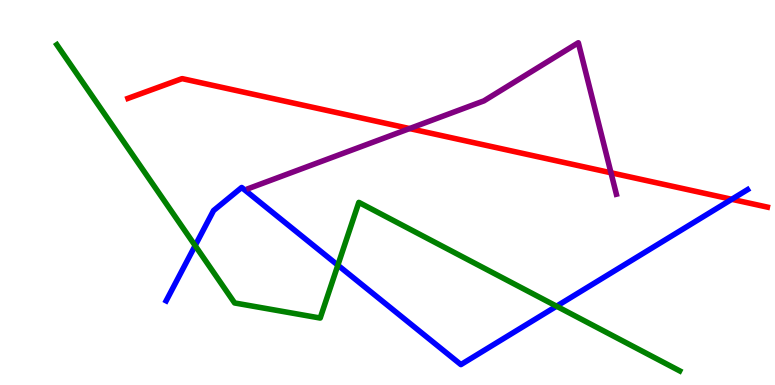[{'lines': ['blue', 'red'], 'intersections': [{'x': 9.44, 'y': 4.82}]}, {'lines': ['green', 'red'], 'intersections': []}, {'lines': ['purple', 'red'], 'intersections': [{'x': 5.28, 'y': 6.66}, {'x': 7.88, 'y': 5.51}]}, {'lines': ['blue', 'green'], 'intersections': [{'x': 2.52, 'y': 3.62}, {'x': 4.36, 'y': 3.11}, {'x': 7.18, 'y': 2.05}]}, {'lines': ['blue', 'purple'], 'intersections': []}, {'lines': ['green', 'purple'], 'intersections': []}]